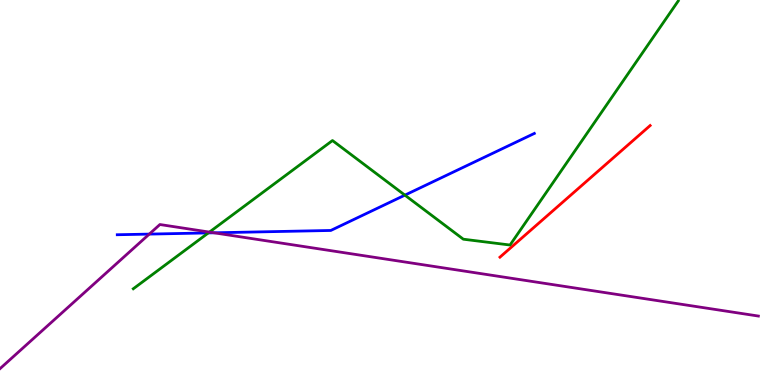[{'lines': ['blue', 'red'], 'intersections': []}, {'lines': ['green', 'red'], 'intersections': []}, {'lines': ['purple', 'red'], 'intersections': []}, {'lines': ['blue', 'green'], 'intersections': [{'x': 2.69, 'y': 3.95}, {'x': 5.22, 'y': 4.93}]}, {'lines': ['blue', 'purple'], 'intersections': [{'x': 1.93, 'y': 3.92}, {'x': 2.76, 'y': 3.95}]}, {'lines': ['green', 'purple'], 'intersections': [{'x': 2.7, 'y': 3.97}]}]